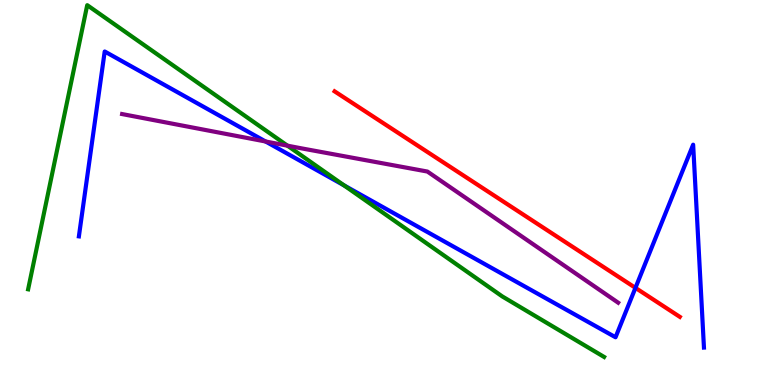[{'lines': ['blue', 'red'], 'intersections': [{'x': 8.2, 'y': 2.52}]}, {'lines': ['green', 'red'], 'intersections': []}, {'lines': ['purple', 'red'], 'intersections': []}, {'lines': ['blue', 'green'], 'intersections': [{'x': 4.44, 'y': 5.19}]}, {'lines': ['blue', 'purple'], 'intersections': [{'x': 3.43, 'y': 6.32}]}, {'lines': ['green', 'purple'], 'intersections': [{'x': 3.71, 'y': 6.22}]}]